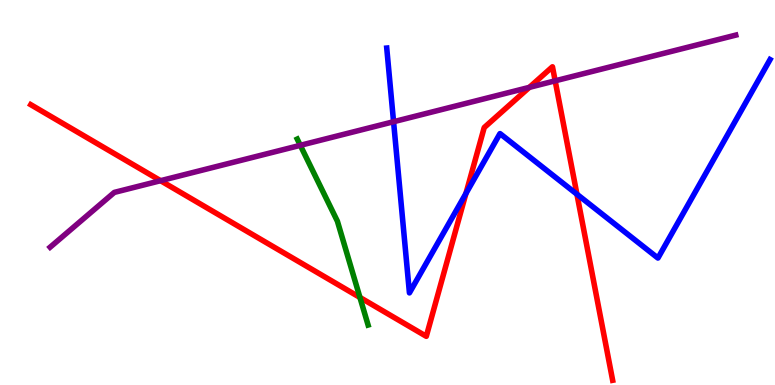[{'lines': ['blue', 'red'], 'intersections': [{'x': 6.01, 'y': 4.97}, {'x': 7.44, 'y': 4.96}]}, {'lines': ['green', 'red'], 'intersections': [{'x': 4.64, 'y': 2.27}]}, {'lines': ['purple', 'red'], 'intersections': [{'x': 2.07, 'y': 5.31}, {'x': 6.83, 'y': 7.73}, {'x': 7.16, 'y': 7.9}]}, {'lines': ['blue', 'green'], 'intersections': []}, {'lines': ['blue', 'purple'], 'intersections': [{'x': 5.08, 'y': 6.84}]}, {'lines': ['green', 'purple'], 'intersections': [{'x': 3.87, 'y': 6.23}]}]